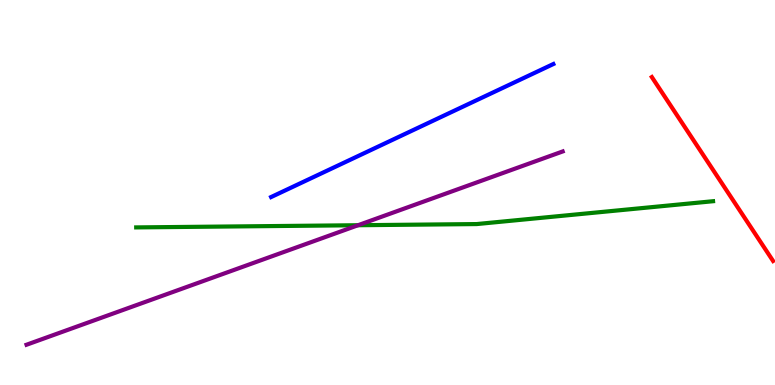[{'lines': ['blue', 'red'], 'intersections': []}, {'lines': ['green', 'red'], 'intersections': []}, {'lines': ['purple', 'red'], 'intersections': []}, {'lines': ['blue', 'green'], 'intersections': []}, {'lines': ['blue', 'purple'], 'intersections': []}, {'lines': ['green', 'purple'], 'intersections': [{'x': 4.62, 'y': 4.15}]}]